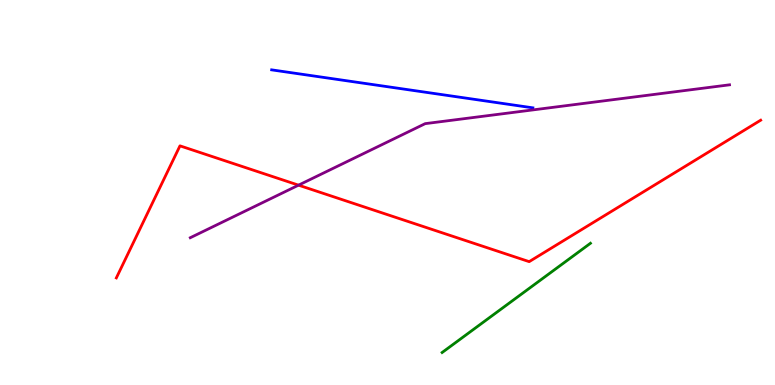[{'lines': ['blue', 'red'], 'intersections': []}, {'lines': ['green', 'red'], 'intersections': []}, {'lines': ['purple', 'red'], 'intersections': [{'x': 3.85, 'y': 5.19}]}, {'lines': ['blue', 'green'], 'intersections': []}, {'lines': ['blue', 'purple'], 'intersections': []}, {'lines': ['green', 'purple'], 'intersections': []}]